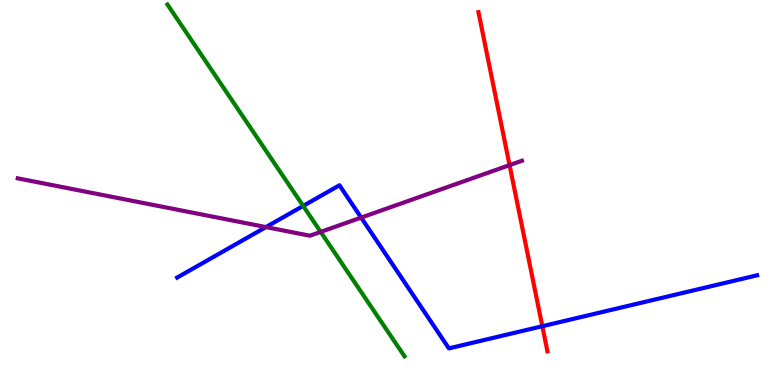[{'lines': ['blue', 'red'], 'intersections': [{'x': 7.0, 'y': 1.53}]}, {'lines': ['green', 'red'], 'intersections': []}, {'lines': ['purple', 'red'], 'intersections': [{'x': 6.58, 'y': 5.71}]}, {'lines': ['blue', 'green'], 'intersections': [{'x': 3.91, 'y': 4.65}]}, {'lines': ['blue', 'purple'], 'intersections': [{'x': 3.43, 'y': 4.1}, {'x': 4.66, 'y': 4.35}]}, {'lines': ['green', 'purple'], 'intersections': [{'x': 4.14, 'y': 3.98}]}]